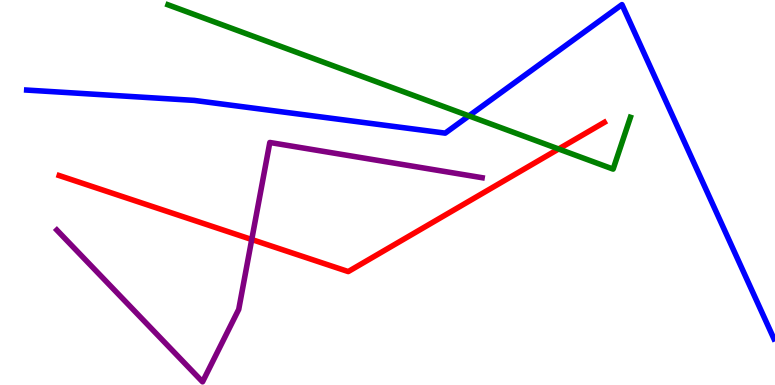[{'lines': ['blue', 'red'], 'intersections': []}, {'lines': ['green', 'red'], 'intersections': [{'x': 7.21, 'y': 6.13}]}, {'lines': ['purple', 'red'], 'intersections': [{'x': 3.25, 'y': 3.78}]}, {'lines': ['blue', 'green'], 'intersections': [{'x': 6.05, 'y': 6.99}]}, {'lines': ['blue', 'purple'], 'intersections': []}, {'lines': ['green', 'purple'], 'intersections': []}]